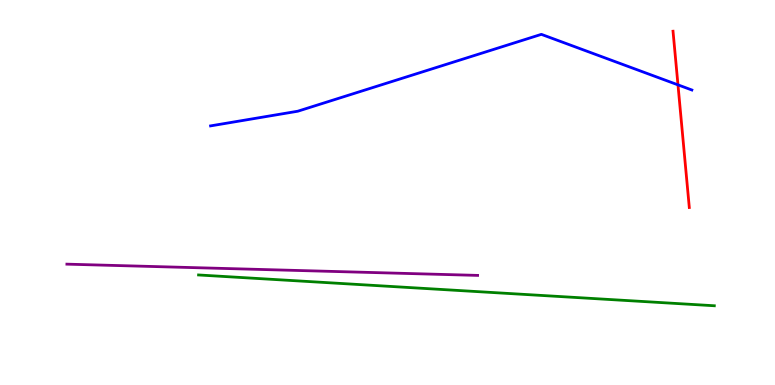[{'lines': ['blue', 'red'], 'intersections': [{'x': 8.75, 'y': 7.8}]}, {'lines': ['green', 'red'], 'intersections': []}, {'lines': ['purple', 'red'], 'intersections': []}, {'lines': ['blue', 'green'], 'intersections': []}, {'lines': ['blue', 'purple'], 'intersections': []}, {'lines': ['green', 'purple'], 'intersections': []}]